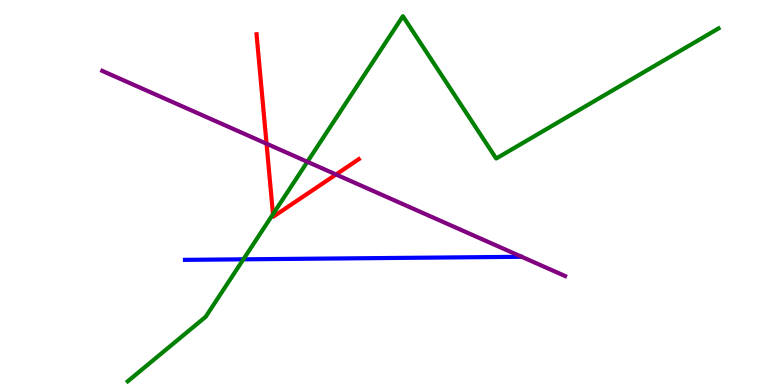[{'lines': ['blue', 'red'], 'intersections': []}, {'lines': ['green', 'red'], 'intersections': [{'x': 3.52, 'y': 4.44}]}, {'lines': ['purple', 'red'], 'intersections': [{'x': 3.44, 'y': 6.27}, {'x': 4.34, 'y': 5.47}]}, {'lines': ['blue', 'green'], 'intersections': [{'x': 3.14, 'y': 3.26}]}, {'lines': ['blue', 'purple'], 'intersections': []}, {'lines': ['green', 'purple'], 'intersections': [{'x': 3.97, 'y': 5.8}]}]